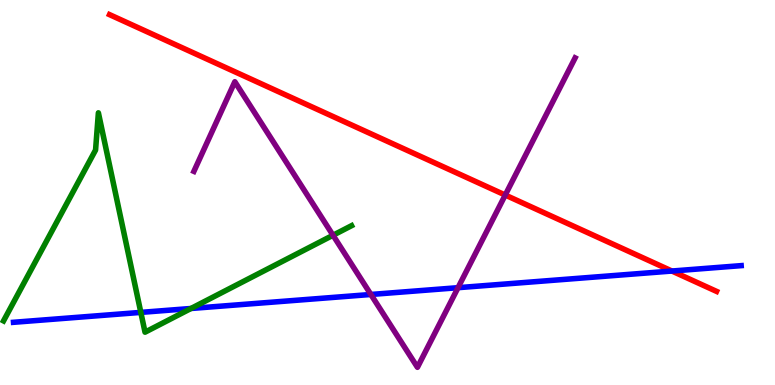[{'lines': ['blue', 'red'], 'intersections': [{'x': 8.67, 'y': 2.96}]}, {'lines': ['green', 'red'], 'intersections': []}, {'lines': ['purple', 'red'], 'intersections': [{'x': 6.52, 'y': 4.93}]}, {'lines': ['blue', 'green'], 'intersections': [{'x': 1.82, 'y': 1.89}, {'x': 2.46, 'y': 1.99}]}, {'lines': ['blue', 'purple'], 'intersections': [{'x': 4.79, 'y': 2.35}, {'x': 5.91, 'y': 2.53}]}, {'lines': ['green', 'purple'], 'intersections': [{'x': 4.3, 'y': 3.89}]}]